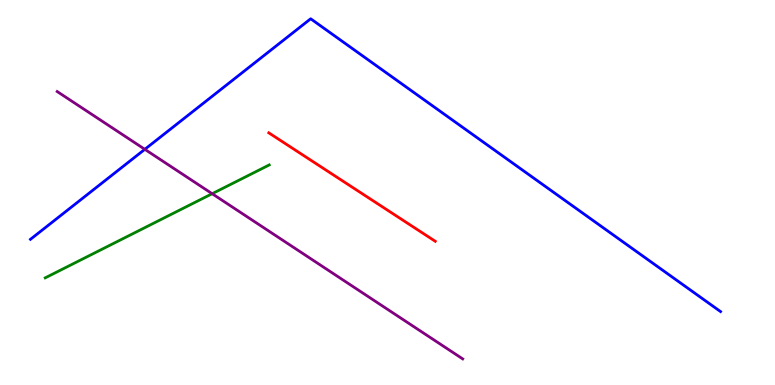[{'lines': ['blue', 'red'], 'intersections': []}, {'lines': ['green', 'red'], 'intersections': []}, {'lines': ['purple', 'red'], 'intersections': []}, {'lines': ['blue', 'green'], 'intersections': []}, {'lines': ['blue', 'purple'], 'intersections': [{'x': 1.87, 'y': 6.12}]}, {'lines': ['green', 'purple'], 'intersections': [{'x': 2.74, 'y': 4.97}]}]